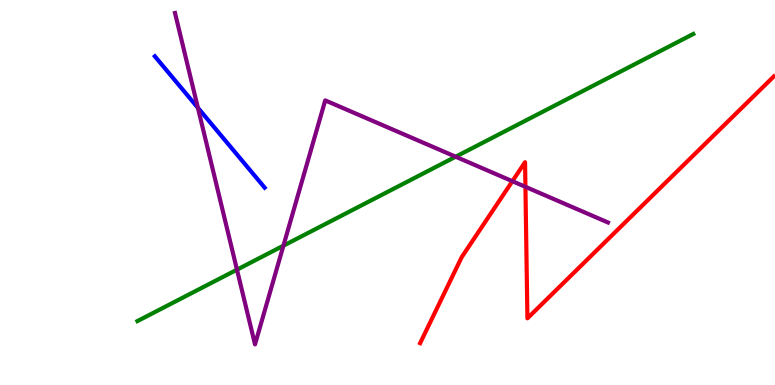[{'lines': ['blue', 'red'], 'intersections': []}, {'lines': ['green', 'red'], 'intersections': []}, {'lines': ['purple', 'red'], 'intersections': [{'x': 6.61, 'y': 5.29}, {'x': 6.78, 'y': 5.15}]}, {'lines': ['blue', 'green'], 'intersections': []}, {'lines': ['blue', 'purple'], 'intersections': [{'x': 2.55, 'y': 7.2}]}, {'lines': ['green', 'purple'], 'intersections': [{'x': 3.06, 'y': 3.0}, {'x': 3.66, 'y': 3.62}, {'x': 5.88, 'y': 5.93}]}]